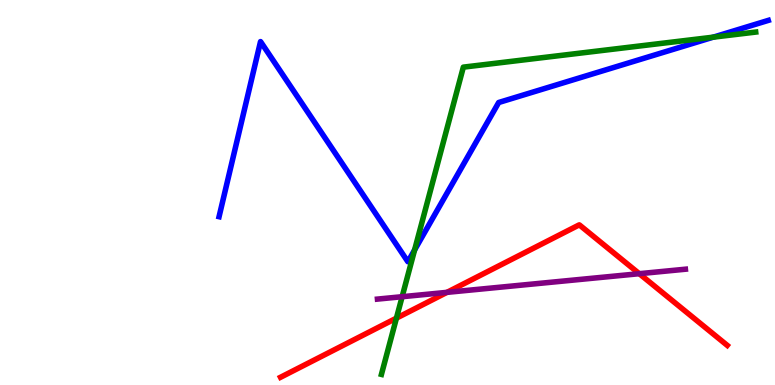[{'lines': ['blue', 'red'], 'intersections': []}, {'lines': ['green', 'red'], 'intersections': [{'x': 5.12, 'y': 1.74}]}, {'lines': ['purple', 'red'], 'intersections': [{'x': 5.77, 'y': 2.41}, {'x': 8.25, 'y': 2.89}]}, {'lines': ['blue', 'green'], 'intersections': [{'x': 5.35, 'y': 3.51}, {'x': 9.2, 'y': 9.03}]}, {'lines': ['blue', 'purple'], 'intersections': []}, {'lines': ['green', 'purple'], 'intersections': [{'x': 5.19, 'y': 2.29}]}]